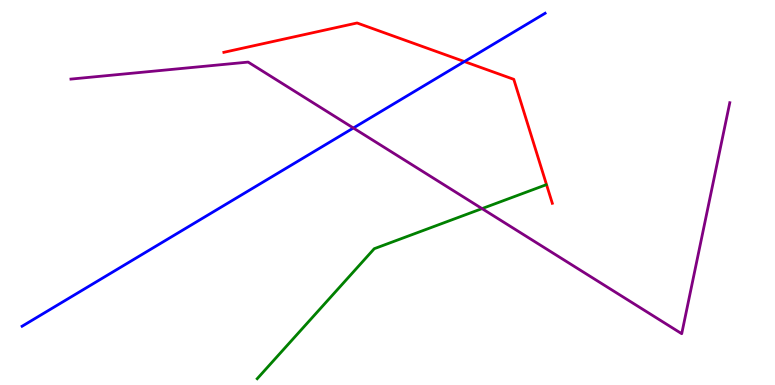[{'lines': ['blue', 'red'], 'intersections': [{'x': 5.99, 'y': 8.4}]}, {'lines': ['green', 'red'], 'intersections': []}, {'lines': ['purple', 'red'], 'intersections': []}, {'lines': ['blue', 'green'], 'intersections': []}, {'lines': ['blue', 'purple'], 'intersections': [{'x': 4.56, 'y': 6.68}]}, {'lines': ['green', 'purple'], 'intersections': [{'x': 6.22, 'y': 4.58}]}]